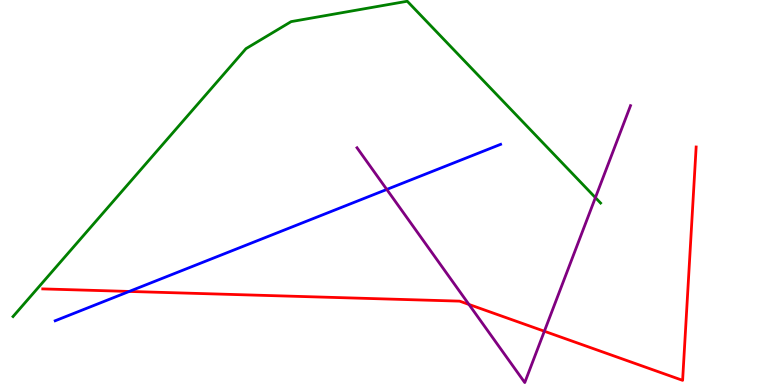[{'lines': ['blue', 'red'], 'intersections': [{'x': 1.67, 'y': 2.43}]}, {'lines': ['green', 'red'], 'intersections': []}, {'lines': ['purple', 'red'], 'intersections': [{'x': 6.05, 'y': 2.09}, {'x': 7.02, 'y': 1.4}]}, {'lines': ['blue', 'green'], 'intersections': []}, {'lines': ['blue', 'purple'], 'intersections': [{'x': 4.99, 'y': 5.08}]}, {'lines': ['green', 'purple'], 'intersections': [{'x': 7.68, 'y': 4.87}]}]